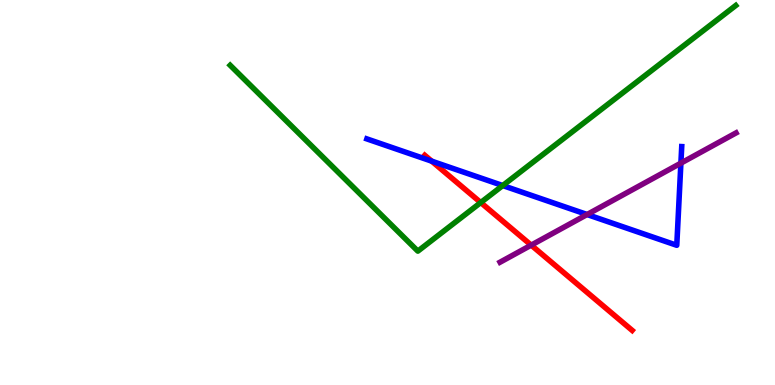[{'lines': ['blue', 'red'], 'intersections': [{'x': 5.57, 'y': 5.81}]}, {'lines': ['green', 'red'], 'intersections': [{'x': 6.2, 'y': 4.74}]}, {'lines': ['purple', 'red'], 'intersections': [{'x': 6.85, 'y': 3.63}]}, {'lines': ['blue', 'green'], 'intersections': [{'x': 6.49, 'y': 5.18}]}, {'lines': ['blue', 'purple'], 'intersections': [{'x': 7.58, 'y': 4.43}, {'x': 8.79, 'y': 5.76}]}, {'lines': ['green', 'purple'], 'intersections': []}]